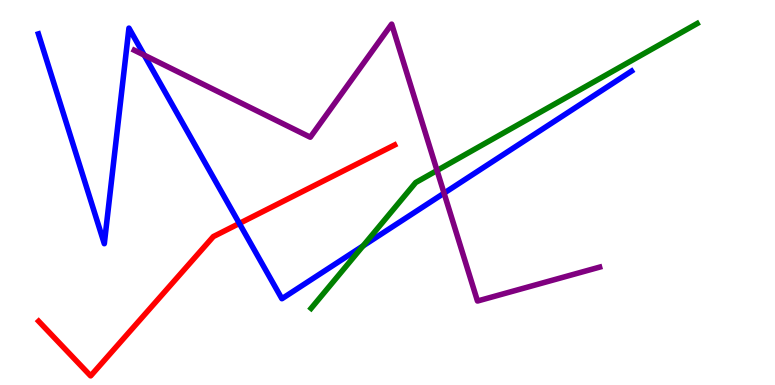[{'lines': ['blue', 'red'], 'intersections': [{'x': 3.09, 'y': 4.2}]}, {'lines': ['green', 'red'], 'intersections': []}, {'lines': ['purple', 'red'], 'intersections': []}, {'lines': ['blue', 'green'], 'intersections': [{'x': 4.68, 'y': 3.61}]}, {'lines': ['blue', 'purple'], 'intersections': [{'x': 1.86, 'y': 8.57}, {'x': 5.73, 'y': 4.98}]}, {'lines': ['green', 'purple'], 'intersections': [{'x': 5.64, 'y': 5.57}]}]